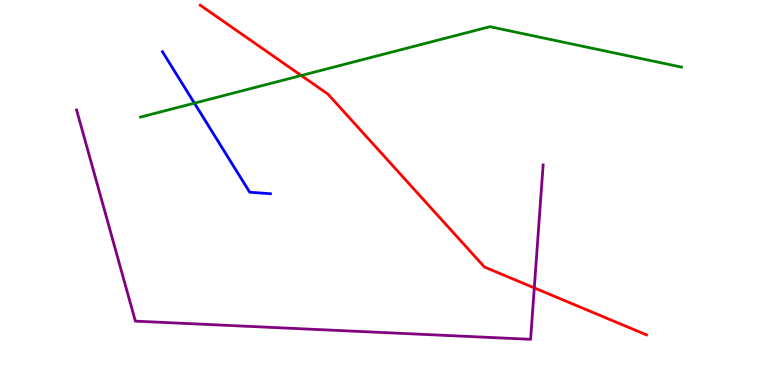[{'lines': ['blue', 'red'], 'intersections': []}, {'lines': ['green', 'red'], 'intersections': [{'x': 3.89, 'y': 8.04}]}, {'lines': ['purple', 'red'], 'intersections': [{'x': 6.89, 'y': 2.52}]}, {'lines': ['blue', 'green'], 'intersections': [{'x': 2.51, 'y': 7.32}]}, {'lines': ['blue', 'purple'], 'intersections': []}, {'lines': ['green', 'purple'], 'intersections': []}]